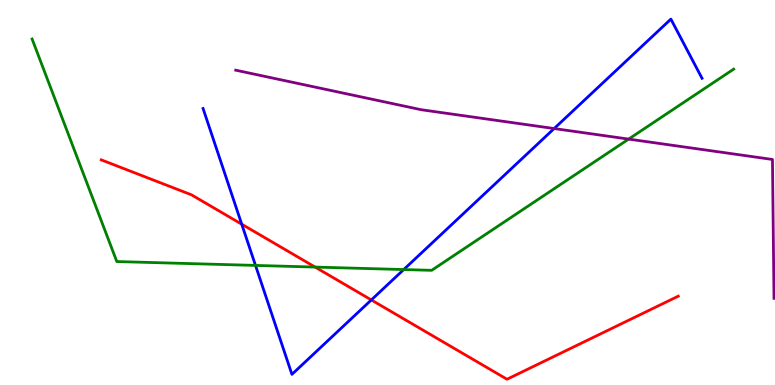[{'lines': ['blue', 'red'], 'intersections': [{'x': 3.12, 'y': 4.18}, {'x': 4.79, 'y': 2.21}]}, {'lines': ['green', 'red'], 'intersections': [{'x': 4.07, 'y': 3.06}]}, {'lines': ['purple', 'red'], 'intersections': []}, {'lines': ['blue', 'green'], 'intersections': [{'x': 3.3, 'y': 3.11}, {'x': 5.21, 'y': 3.0}]}, {'lines': ['blue', 'purple'], 'intersections': [{'x': 7.15, 'y': 6.66}]}, {'lines': ['green', 'purple'], 'intersections': [{'x': 8.11, 'y': 6.39}]}]